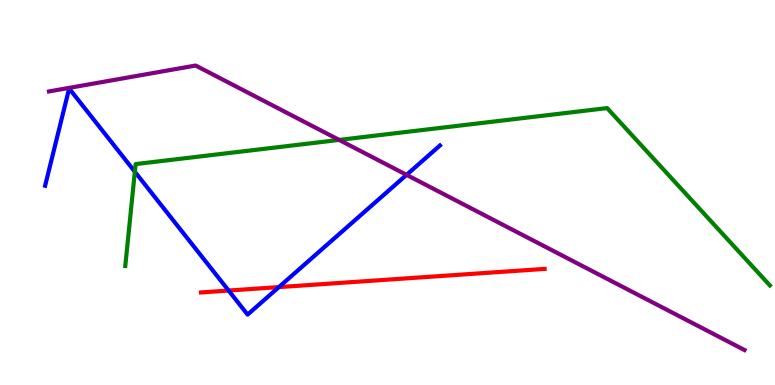[{'lines': ['blue', 'red'], 'intersections': [{'x': 2.95, 'y': 2.45}, {'x': 3.6, 'y': 2.54}]}, {'lines': ['green', 'red'], 'intersections': []}, {'lines': ['purple', 'red'], 'intersections': []}, {'lines': ['blue', 'green'], 'intersections': [{'x': 1.74, 'y': 5.54}]}, {'lines': ['blue', 'purple'], 'intersections': [{'x': 5.25, 'y': 5.46}]}, {'lines': ['green', 'purple'], 'intersections': [{'x': 4.38, 'y': 6.37}]}]